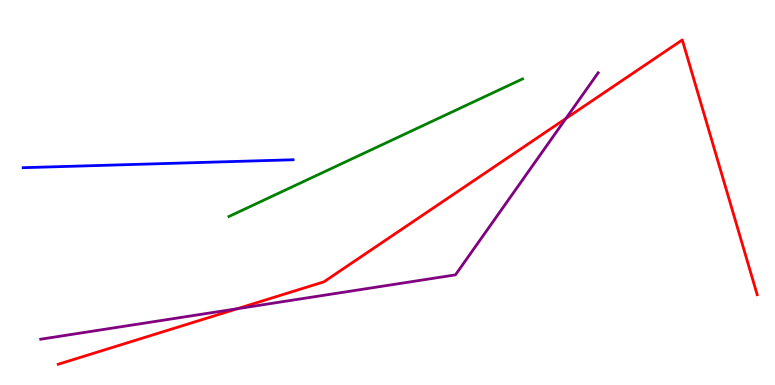[{'lines': ['blue', 'red'], 'intersections': []}, {'lines': ['green', 'red'], 'intersections': []}, {'lines': ['purple', 'red'], 'intersections': [{'x': 3.06, 'y': 1.98}, {'x': 7.3, 'y': 6.92}]}, {'lines': ['blue', 'green'], 'intersections': []}, {'lines': ['blue', 'purple'], 'intersections': []}, {'lines': ['green', 'purple'], 'intersections': []}]